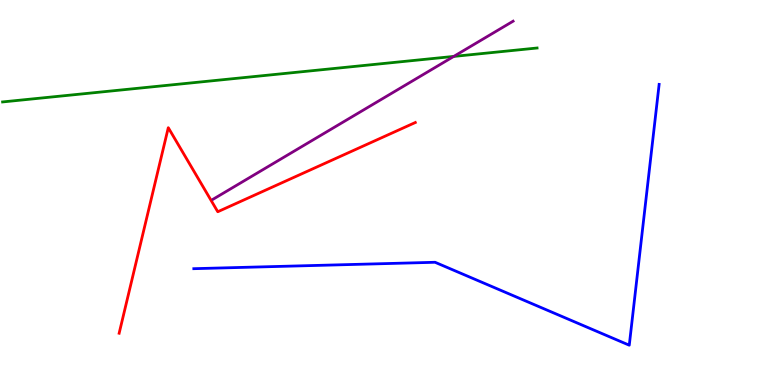[{'lines': ['blue', 'red'], 'intersections': []}, {'lines': ['green', 'red'], 'intersections': []}, {'lines': ['purple', 'red'], 'intersections': []}, {'lines': ['blue', 'green'], 'intersections': []}, {'lines': ['blue', 'purple'], 'intersections': []}, {'lines': ['green', 'purple'], 'intersections': [{'x': 5.85, 'y': 8.53}]}]